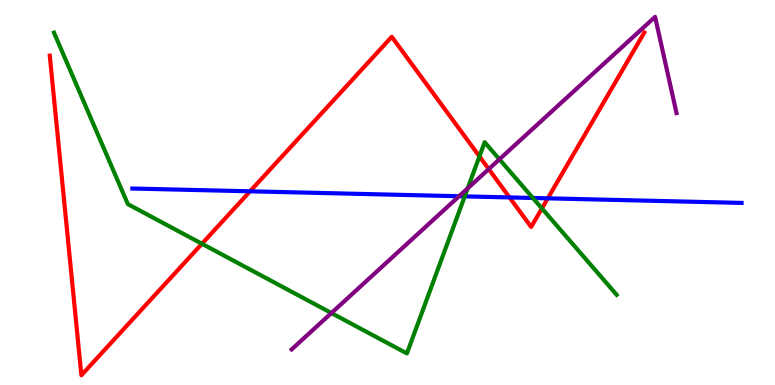[{'lines': ['blue', 'red'], 'intersections': [{'x': 3.23, 'y': 5.03}, {'x': 6.57, 'y': 4.87}, {'x': 7.07, 'y': 4.85}]}, {'lines': ['green', 'red'], 'intersections': [{'x': 2.61, 'y': 3.67}, {'x': 6.19, 'y': 5.94}, {'x': 6.99, 'y': 4.59}]}, {'lines': ['purple', 'red'], 'intersections': [{'x': 6.31, 'y': 5.61}]}, {'lines': ['blue', 'green'], 'intersections': [{'x': 6.0, 'y': 4.9}, {'x': 6.88, 'y': 4.86}]}, {'lines': ['blue', 'purple'], 'intersections': [{'x': 5.92, 'y': 4.9}]}, {'lines': ['green', 'purple'], 'intersections': [{'x': 4.28, 'y': 1.87}, {'x': 6.03, 'y': 5.11}, {'x': 6.44, 'y': 5.86}]}]